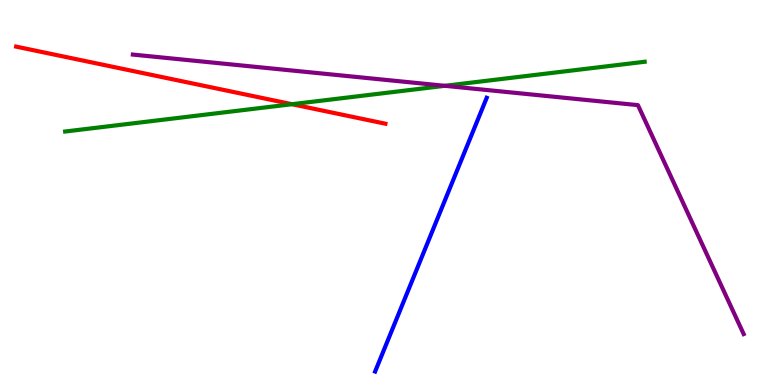[{'lines': ['blue', 'red'], 'intersections': []}, {'lines': ['green', 'red'], 'intersections': [{'x': 3.77, 'y': 7.29}]}, {'lines': ['purple', 'red'], 'intersections': []}, {'lines': ['blue', 'green'], 'intersections': []}, {'lines': ['blue', 'purple'], 'intersections': []}, {'lines': ['green', 'purple'], 'intersections': [{'x': 5.74, 'y': 7.77}]}]